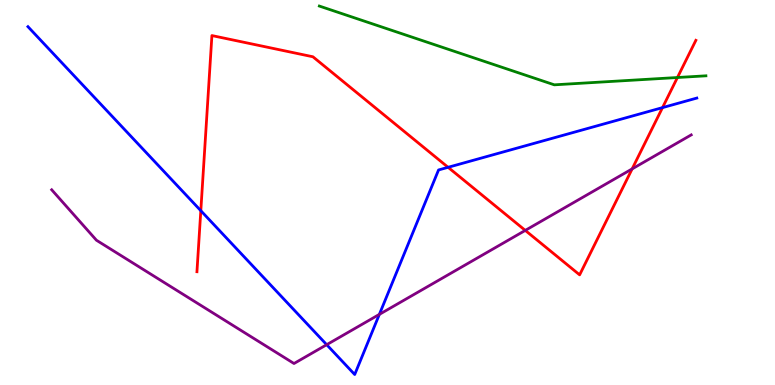[{'lines': ['blue', 'red'], 'intersections': [{'x': 2.59, 'y': 4.53}, {'x': 5.78, 'y': 5.65}, {'x': 8.55, 'y': 7.2}]}, {'lines': ['green', 'red'], 'intersections': [{'x': 8.74, 'y': 7.99}]}, {'lines': ['purple', 'red'], 'intersections': [{'x': 6.78, 'y': 4.02}, {'x': 8.16, 'y': 5.61}]}, {'lines': ['blue', 'green'], 'intersections': []}, {'lines': ['blue', 'purple'], 'intersections': [{'x': 4.22, 'y': 1.05}, {'x': 4.89, 'y': 1.83}]}, {'lines': ['green', 'purple'], 'intersections': []}]